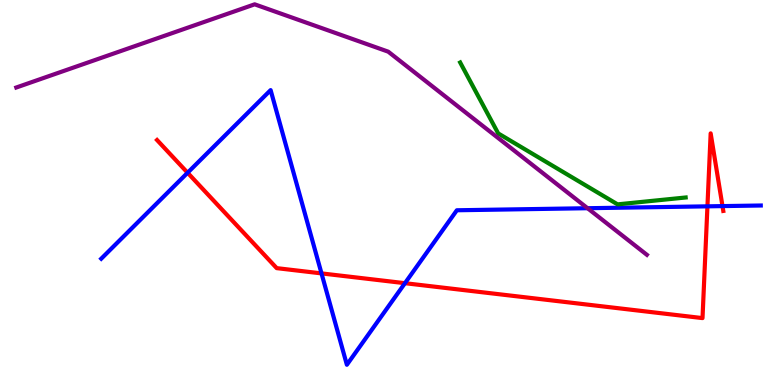[{'lines': ['blue', 'red'], 'intersections': [{'x': 2.42, 'y': 5.51}, {'x': 4.15, 'y': 2.9}, {'x': 5.23, 'y': 2.64}, {'x': 9.13, 'y': 4.64}, {'x': 9.32, 'y': 4.65}]}, {'lines': ['green', 'red'], 'intersections': []}, {'lines': ['purple', 'red'], 'intersections': []}, {'lines': ['blue', 'green'], 'intersections': []}, {'lines': ['blue', 'purple'], 'intersections': [{'x': 7.58, 'y': 4.59}]}, {'lines': ['green', 'purple'], 'intersections': []}]